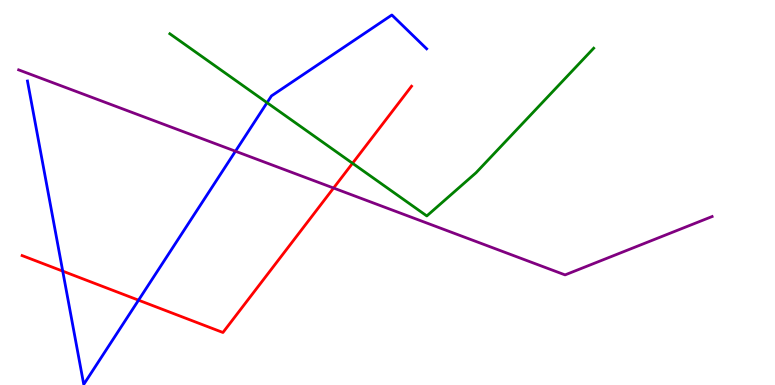[{'lines': ['blue', 'red'], 'intersections': [{'x': 0.809, 'y': 2.96}, {'x': 1.79, 'y': 2.2}]}, {'lines': ['green', 'red'], 'intersections': [{'x': 4.55, 'y': 5.76}]}, {'lines': ['purple', 'red'], 'intersections': [{'x': 4.3, 'y': 5.12}]}, {'lines': ['blue', 'green'], 'intersections': [{'x': 3.45, 'y': 7.33}]}, {'lines': ['blue', 'purple'], 'intersections': [{'x': 3.04, 'y': 6.07}]}, {'lines': ['green', 'purple'], 'intersections': []}]